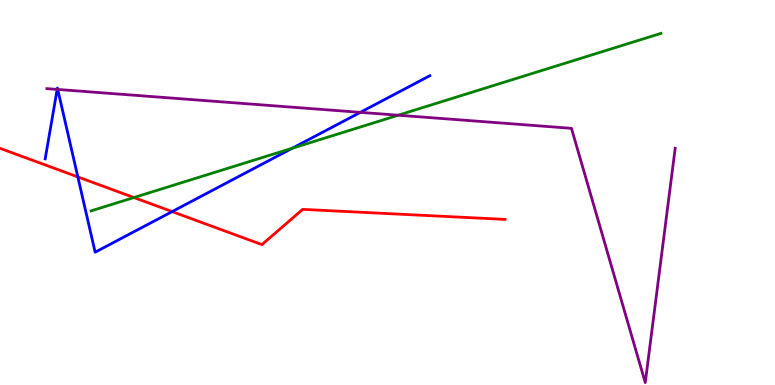[{'lines': ['blue', 'red'], 'intersections': [{'x': 1.0, 'y': 5.4}, {'x': 2.22, 'y': 4.5}]}, {'lines': ['green', 'red'], 'intersections': [{'x': 1.73, 'y': 4.87}]}, {'lines': ['purple', 'red'], 'intersections': []}, {'lines': ['blue', 'green'], 'intersections': [{'x': 3.77, 'y': 6.15}]}, {'lines': ['blue', 'purple'], 'intersections': [{'x': 0.738, 'y': 7.68}, {'x': 0.745, 'y': 7.68}, {'x': 4.65, 'y': 7.08}]}, {'lines': ['green', 'purple'], 'intersections': [{'x': 5.14, 'y': 7.01}]}]